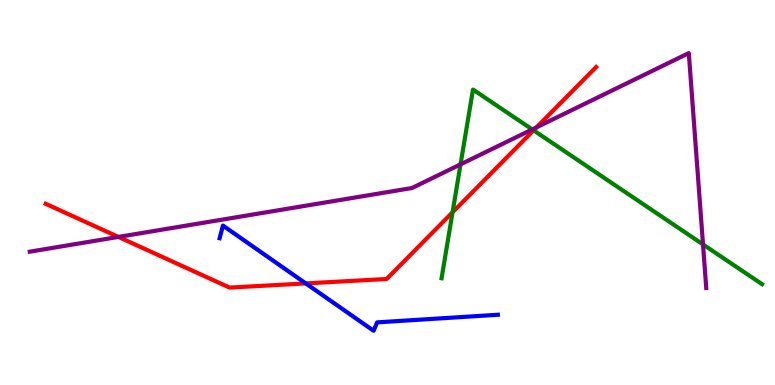[{'lines': ['blue', 'red'], 'intersections': [{'x': 3.95, 'y': 2.64}]}, {'lines': ['green', 'red'], 'intersections': [{'x': 5.84, 'y': 4.49}, {'x': 6.88, 'y': 6.61}]}, {'lines': ['purple', 'red'], 'intersections': [{'x': 1.53, 'y': 3.85}, {'x': 6.92, 'y': 6.69}]}, {'lines': ['blue', 'green'], 'intersections': []}, {'lines': ['blue', 'purple'], 'intersections': []}, {'lines': ['green', 'purple'], 'intersections': [{'x': 5.94, 'y': 5.73}, {'x': 6.87, 'y': 6.64}, {'x': 9.07, 'y': 3.65}]}]